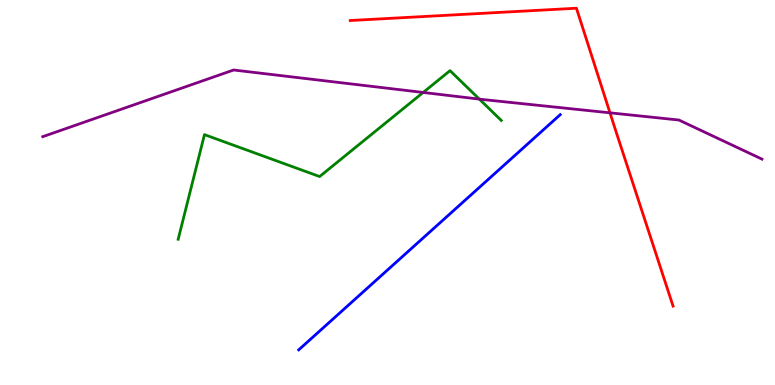[{'lines': ['blue', 'red'], 'intersections': []}, {'lines': ['green', 'red'], 'intersections': []}, {'lines': ['purple', 'red'], 'intersections': [{'x': 7.87, 'y': 7.07}]}, {'lines': ['blue', 'green'], 'intersections': []}, {'lines': ['blue', 'purple'], 'intersections': []}, {'lines': ['green', 'purple'], 'intersections': [{'x': 5.46, 'y': 7.6}, {'x': 6.18, 'y': 7.43}]}]